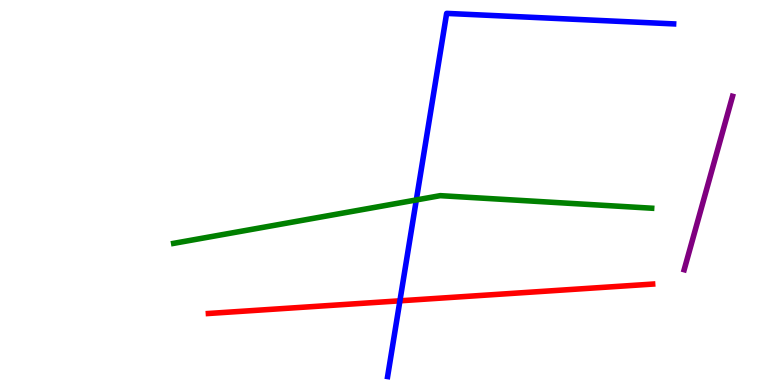[{'lines': ['blue', 'red'], 'intersections': [{'x': 5.16, 'y': 2.19}]}, {'lines': ['green', 'red'], 'intersections': []}, {'lines': ['purple', 'red'], 'intersections': []}, {'lines': ['blue', 'green'], 'intersections': [{'x': 5.37, 'y': 4.81}]}, {'lines': ['blue', 'purple'], 'intersections': []}, {'lines': ['green', 'purple'], 'intersections': []}]